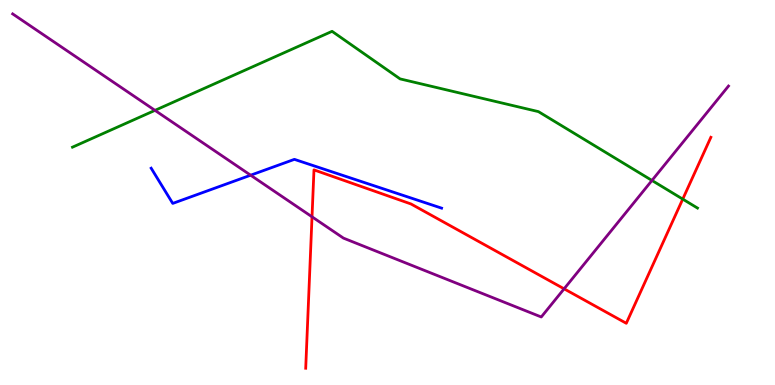[{'lines': ['blue', 'red'], 'intersections': []}, {'lines': ['green', 'red'], 'intersections': [{'x': 8.81, 'y': 4.83}]}, {'lines': ['purple', 'red'], 'intersections': [{'x': 4.03, 'y': 4.37}, {'x': 7.28, 'y': 2.5}]}, {'lines': ['blue', 'green'], 'intersections': []}, {'lines': ['blue', 'purple'], 'intersections': [{'x': 3.23, 'y': 5.45}]}, {'lines': ['green', 'purple'], 'intersections': [{'x': 2.0, 'y': 7.13}, {'x': 8.41, 'y': 5.31}]}]